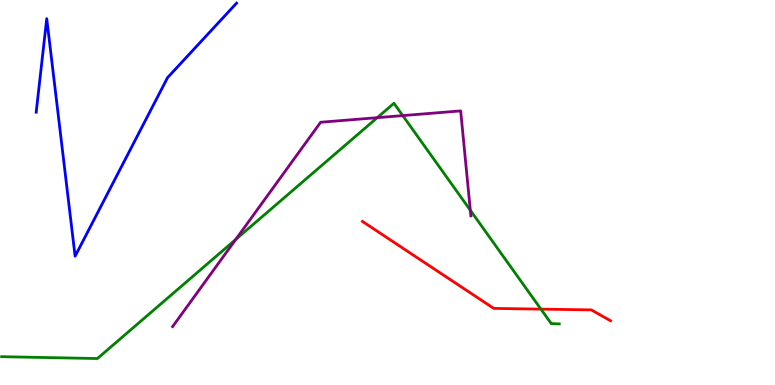[{'lines': ['blue', 'red'], 'intersections': []}, {'lines': ['green', 'red'], 'intersections': [{'x': 6.98, 'y': 1.97}]}, {'lines': ['purple', 'red'], 'intersections': []}, {'lines': ['blue', 'green'], 'intersections': []}, {'lines': ['blue', 'purple'], 'intersections': []}, {'lines': ['green', 'purple'], 'intersections': [{'x': 3.04, 'y': 3.78}, {'x': 4.87, 'y': 6.94}, {'x': 5.2, 'y': 7.0}, {'x': 6.07, 'y': 4.54}]}]